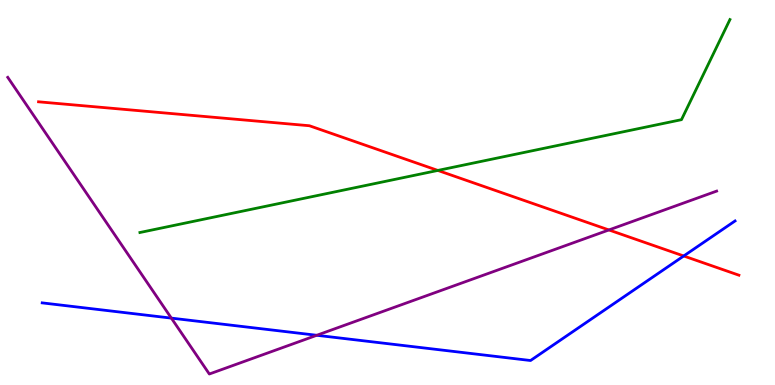[{'lines': ['blue', 'red'], 'intersections': [{'x': 8.82, 'y': 3.35}]}, {'lines': ['green', 'red'], 'intersections': [{'x': 5.65, 'y': 5.57}]}, {'lines': ['purple', 'red'], 'intersections': [{'x': 7.86, 'y': 4.03}]}, {'lines': ['blue', 'green'], 'intersections': []}, {'lines': ['blue', 'purple'], 'intersections': [{'x': 2.21, 'y': 1.74}, {'x': 4.09, 'y': 1.29}]}, {'lines': ['green', 'purple'], 'intersections': []}]